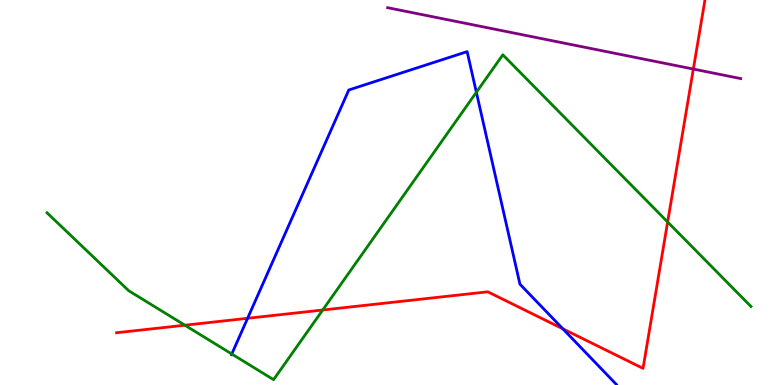[{'lines': ['blue', 'red'], 'intersections': [{'x': 3.19, 'y': 1.73}, {'x': 7.26, 'y': 1.46}]}, {'lines': ['green', 'red'], 'intersections': [{'x': 2.39, 'y': 1.55}, {'x': 4.16, 'y': 1.95}, {'x': 8.61, 'y': 4.23}]}, {'lines': ['purple', 'red'], 'intersections': [{'x': 8.95, 'y': 8.21}]}, {'lines': ['blue', 'green'], 'intersections': [{'x': 2.99, 'y': 0.805}, {'x': 6.15, 'y': 7.6}]}, {'lines': ['blue', 'purple'], 'intersections': []}, {'lines': ['green', 'purple'], 'intersections': []}]